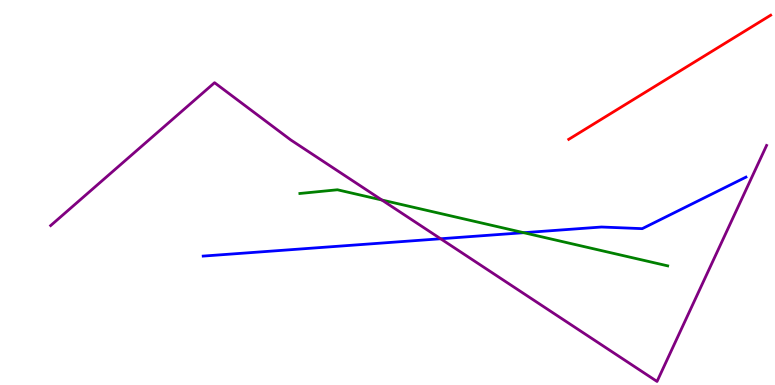[{'lines': ['blue', 'red'], 'intersections': []}, {'lines': ['green', 'red'], 'intersections': []}, {'lines': ['purple', 'red'], 'intersections': []}, {'lines': ['blue', 'green'], 'intersections': [{'x': 6.76, 'y': 3.96}]}, {'lines': ['blue', 'purple'], 'intersections': [{'x': 5.69, 'y': 3.8}]}, {'lines': ['green', 'purple'], 'intersections': [{'x': 4.93, 'y': 4.8}]}]